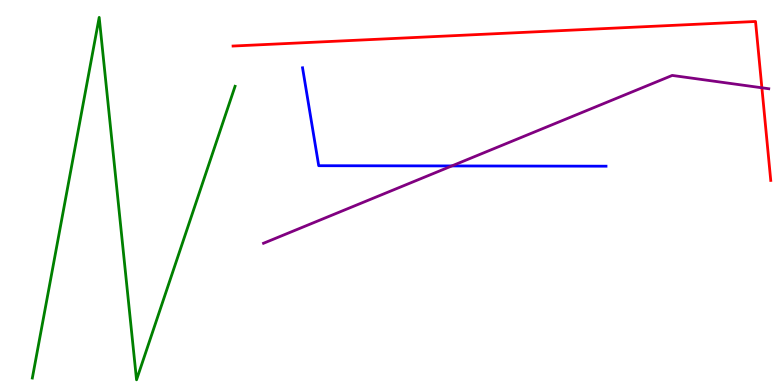[{'lines': ['blue', 'red'], 'intersections': []}, {'lines': ['green', 'red'], 'intersections': []}, {'lines': ['purple', 'red'], 'intersections': [{'x': 9.83, 'y': 7.72}]}, {'lines': ['blue', 'green'], 'intersections': []}, {'lines': ['blue', 'purple'], 'intersections': [{'x': 5.83, 'y': 5.69}]}, {'lines': ['green', 'purple'], 'intersections': []}]